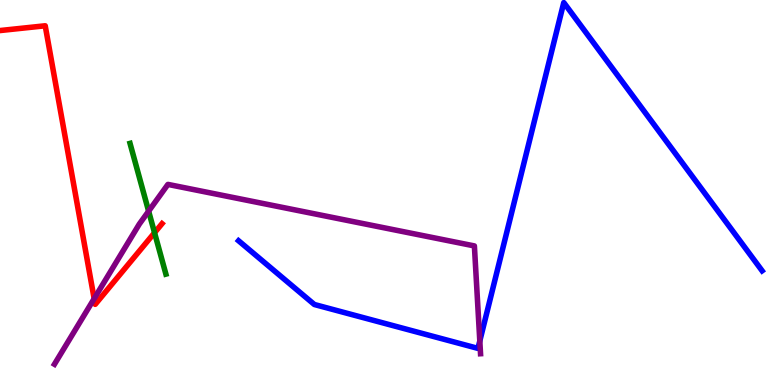[{'lines': ['blue', 'red'], 'intersections': []}, {'lines': ['green', 'red'], 'intersections': [{'x': 1.99, 'y': 3.96}]}, {'lines': ['purple', 'red'], 'intersections': [{'x': 1.22, 'y': 2.24}]}, {'lines': ['blue', 'green'], 'intersections': []}, {'lines': ['blue', 'purple'], 'intersections': [{'x': 6.19, 'y': 1.14}]}, {'lines': ['green', 'purple'], 'intersections': [{'x': 1.92, 'y': 4.52}]}]